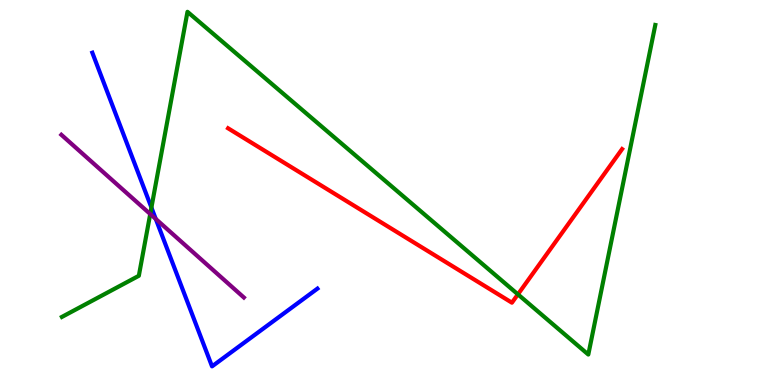[{'lines': ['blue', 'red'], 'intersections': []}, {'lines': ['green', 'red'], 'intersections': [{'x': 6.68, 'y': 2.35}]}, {'lines': ['purple', 'red'], 'intersections': []}, {'lines': ['blue', 'green'], 'intersections': [{'x': 1.95, 'y': 4.61}]}, {'lines': ['blue', 'purple'], 'intersections': [{'x': 2.01, 'y': 4.31}]}, {'lines': ['green', 'purple'], 'intersections': [{'x': 1.94, 'y': 4.44}]}]